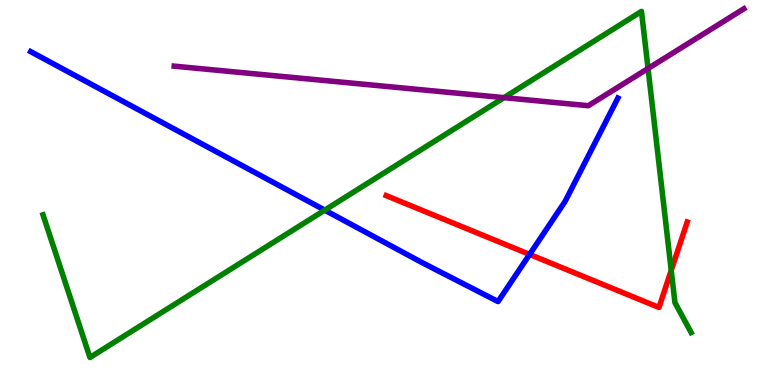[{'lines': ['blue', 'red'], 'intersections': [{'x': 6.83, 'y': 3.39}]}, {'lines': ['green', 'red'], 'intersections': [{'x': 8.66, 'y': 2.98}]}, {'lines': ['purple', 'red'], 'intersections': []}, {'lines': ['blue', 'green'], 'intersections': [{'x': 4.19, 'y': 4.54}]}, {'lines': ['blue', 'purple'], 'intersections': []}, {'lines': ['green', 'purple'], 'intersections': [{'x': 6.5, 'y': 7.46}, {'x': 8.36, 'y': 8.22}]}]